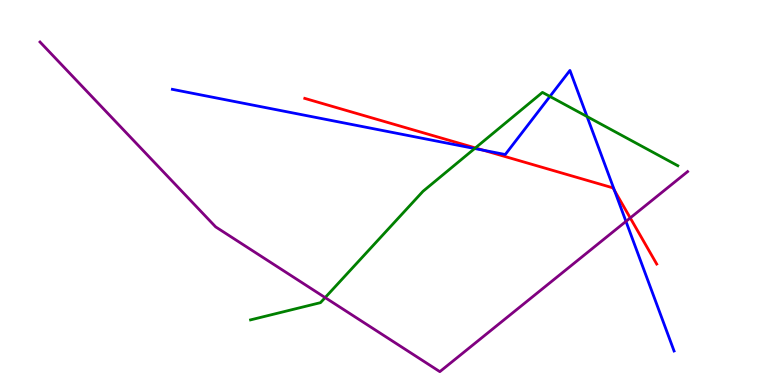[{'lines': ['blue', 'red'], 'intersections': [{'x': 6.24, 'y': 6.1}, {'x': 7.93, 'y': 5.05}]}, {'lines': ['green', 'red'], 'intersections': [{'x': 6.13, 'y': 6.16}]}, {'lines': ['purple', 'red'], 'intersections': [{'x': 8.13, 'y': 4.34}]}, {'lines': ['blue', 'green'], 'intersections': [{'x': 6.12, 'y': 6.14}, {'x': 7.1, 'y': 7.49}, {'x': 7.57, 'y': 6.97}]}, {'lines': ['blue', 'purple'], 'intersections': [{'x': 8.08, 'y': 4.25}]}, {'lines': ['green', 'purple'], 'intersections': [{'x': 4.2, 'y': 2.27}]}]